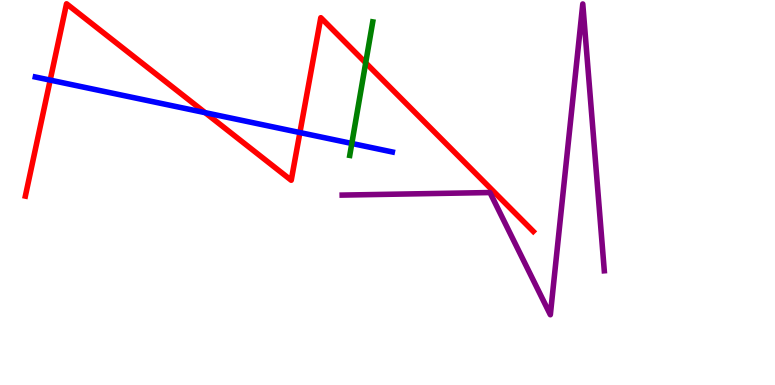[{'lines': ['blue', 'red'], 'intersections': [{'x': 0.648, 'y': 7.92}, {'x': 2.65, 'y': 7.07}, {'x': 3.87, 'y': 6.56}]}, {'lines': ['green', 'red'], 'intersections': [{'x': 4.72, 'y': 8.37}]}, {'lines': ['purple', 'red'], 'intersections': []}, {'lines': ['blue', 'green'], 'intersections': [{'x': 4.54, 'y': 6.27}]}, {'lines': ['blue', 'purple'], 'intersections': []}, {'lines': ['green', 'purple'], 'intersections': []}]